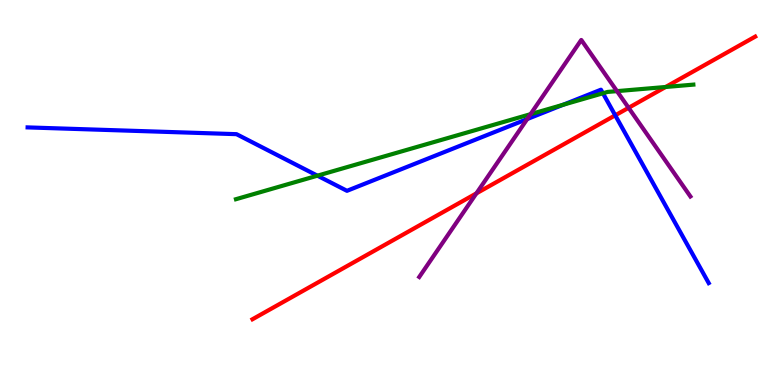[{'lines': ['blue', 'red'], 'intersections': [{'x': 7.94, 'y': 7.0}]}, {'lines': ['green', 'red'], 'intersections': [{'x': 8.59, 'y': 7.74}]}, {'lines': ['purple', 'red'], 'intersections': [{'x': 6.15, 'y': 4.98}, {'x': 8.11, 'y': 7.2}]}, {'lines': ['blue', 'green'], 'intersections': [{'x': 4.1, 'y': 5.44}, {'x': 7.27, 'y': 7.28}, {'x': 7.78, 'y': 7.58}]}, {'lines': ['blue', 'purple'], 'intersections': [{'x': 6.8, 'y': 6.91}]}, {'lines': ['green', 'purple'], 'intersections': [{'x': 6.85, 'y': 7.03}, {'x': 7.96, 'y': 7.63}]}]